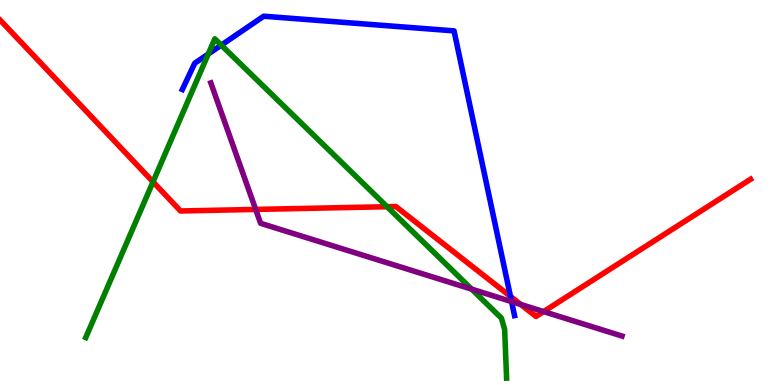[{'lines': ['blue', 'red'], 'intersections': [{'x': 6.59, 'y': 2.3}]}, {'lines': ['green', 'red'], 'intersections': [{'x': 1.97, 'y': 5.28}, {'x': 4.99, 'y': 4.63}]}, {'lines': ['purple', 'red'], 'intersections': [{'x': 3.3, 'y': 4.56}, {'x': 6.72, 'y': 2.09}, {'x': 7.01, 'y': 1.91}]}, {'lines': ['blue', 'green'], 'intersections': [{'x': 2.69, 'y': 8.6}, {'x': 2.85, 'y': 8.83}]}, {'lines': ['blue', 'purple'], 'intersections': [{'x': 6.6, 'y': 2.17}]}, {'lines': ['green', 'purple'], 'intersections': [{'x': 6.09, 'y': 2.49}]}]